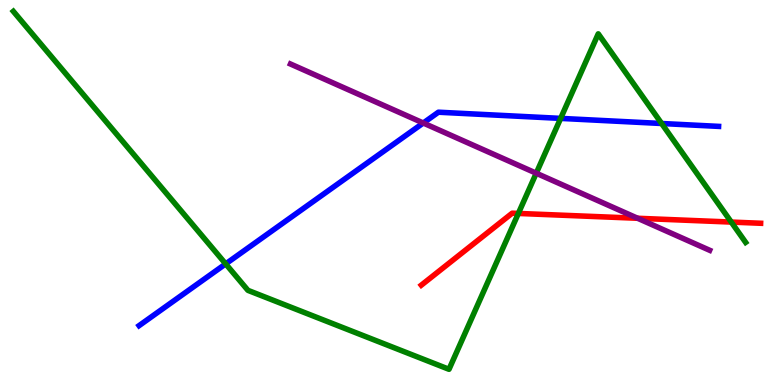[{'lines': ['blue', 'red'], 'intersections': []}, {'lines': ['green', 'red'], 'intersections': [{'x': 6.69, 'y': 4.46}, {'x': 9.44, 'y': 4.23}]}, {'lines': ['purple', 'red'], 'intersections': [{'x': 8.23, 'y': 4.33}]}, {'lines': ['blue', 'green'], 'intersections': [{'x': 2.91, 'y': 3.15}, {'x': 7.23, 'y': 6.92}, {'x': 8.54, 'y': 6.79}]}, {'lines': ['blue', 'purple'], 'intersections': [{'x': 5.46, 'y': 6.8}]}, {'lines': ['green', 'purple'], 'intersections': [{'x': 6.92, 'y': 5.5}]}]